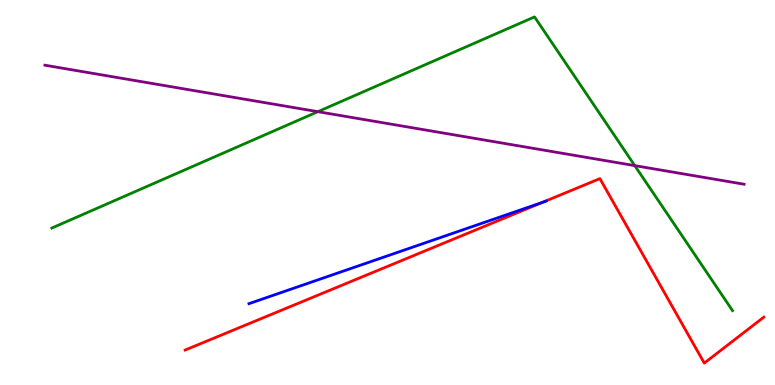[{'lines': ['blue', 'red'], 'intersections': [{'x': 7.0, 'y': 4.74}]}, {'lines': ['green', 'red'], 'intersections': []}, {'lines': ['purple', 'red'], 'intersections': []}, {'lines': ['blue', 'green'], 'intersections': []}, {'lines': ['blue', 'purple'], 'intersections': []}, {'lines': ['green', 'purple'], 'intersections': [{'x': 4.1, 'y': 7.1}, {'x': 8.19, 'y': 5.7}]}]